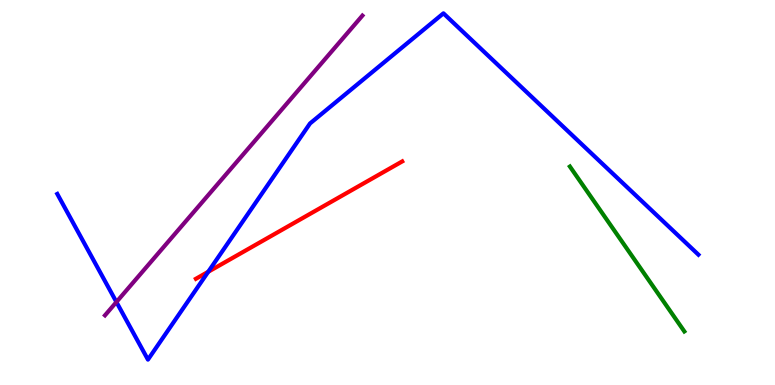[{'lines': ['blue', 'red'], 'intersections': [{'x': 2.69, 'y': 2.94}]}, {'lines': ['green', 'red'], 'intersections': []}, {'lines': ['purple', 'red'], 'intersections': []}, {'lines': ['blue', 'green'], 'intersections': []}, {'lines': ['blue', 'purple'], 'intersections': [{'x': 1.5, 'y': 2.16}]}, {'lines': ['green', 'purple'], 'intersections': []}]